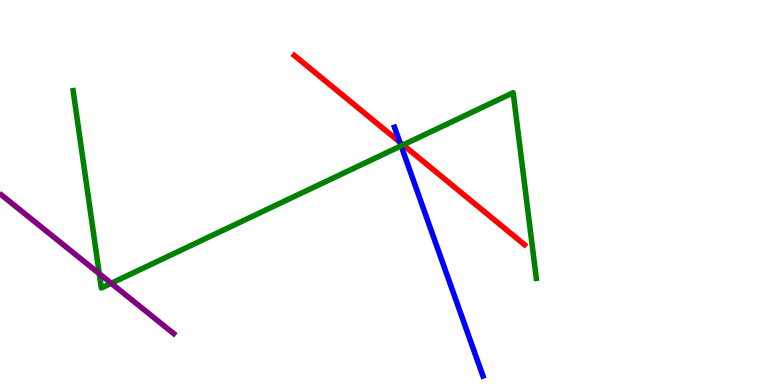[{'lines': ['blue', 'red'], 'intersections': [{'x': 5.16, 'y': 6.31}]}, {'lines': ['green', 'red'], 'intersections': [{'x': 5.2, 'y': 6.24}]}, {'lines': ['purple', 'red'], 'intersections': []}, {'lines': ['blue', 'green'], 'intersections': [{'x': 5.18, 'y': 6.21}]}, {'lines': ['blue', 'purple'], 'intersections': []}, {'lines': ['green', 'purple'], 'intersections': [{'x': 1.28, 'y': 2.89}, {'x': 1.44, 'y': 2.64}]}]